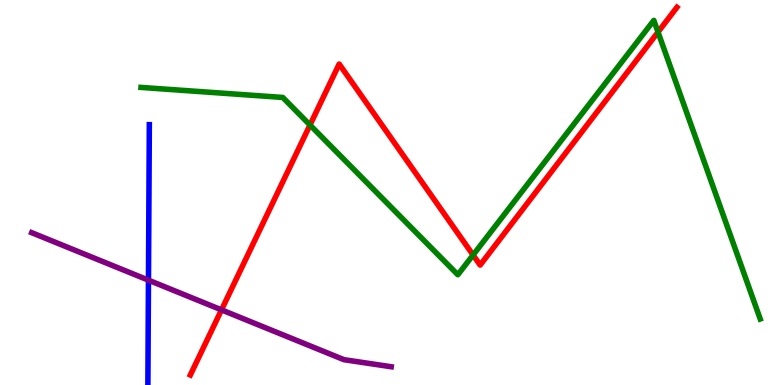[{'lines': ['blue', 'red'], 'intersections': []}, {'lines': ['green', 'red'], 'intersections': [{'x': 4.0, 'y': 6.75}, {'x': 6.1, 'y': 3.38}, {'x': 8.49, 'y': 9.17}]}, {'lines': ['purple', 'red'], 'intersections': [{'x': 2.86, 'y': 1.95}]}, {'lines': ['blue', 'green'], 'intersections': []}, {'lines': ['blue', 'purple'], 'intersections': [{'x': 1.92, 'y': 2.72}]}, {'lines': ['green', 'purple'], 'intersections': []}]